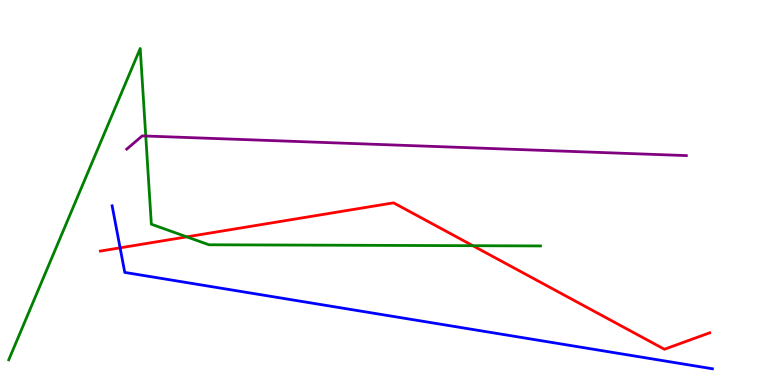[{'lines': ['blue', 'red'], 'intersections': [{'x': 1.55, 'y': 3.56}]}, {'lines': ['green', 'red'], 'intersections': [{'x': 2.41, 'y': 3.85}, {'x': 6.1, 'y': 3.62}]}, {'lines': ['purple', 'red'], 'intersections': []}, {'lines': ['blue', 'green'], 'intersections': []}, {'lines': ['blue', 'purple'], 'intersections': []}, {'lines': ['green', 'purple'], 'intersections': [{'x': 1.88, 'y': 6.47}]}]